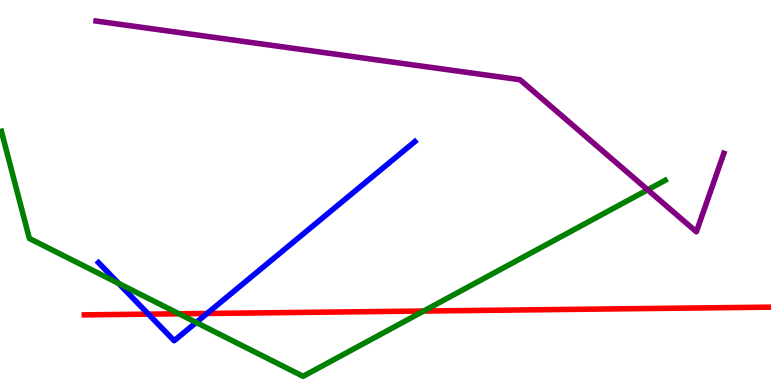[{'lines': ['blue', 'red'], 'intersections': [{'x': 1.91, 'y': 1.84}, {'x': 2.67, 'y': 1.86}]}, {'lines': ['green', 'red'], 'intersections': [{'x': 2.31, 'y': 1.85}, {'x': 5.47, 'y': 1.92}]}, {'lines': ['purple', 'red'], 'intersections': []}, {'lines': ['blue', 'green'], 'intersections': [{'x': 1.53, 'y': 2.64}, {'x': 2.53, 'y': 1.62}]}, {'lines': ['blue', 'purple'], 'intersections': []}, {'lines': ['green', 'purple'], 'intersections': [{'x': 8.36, 'y': 5.07}]}]